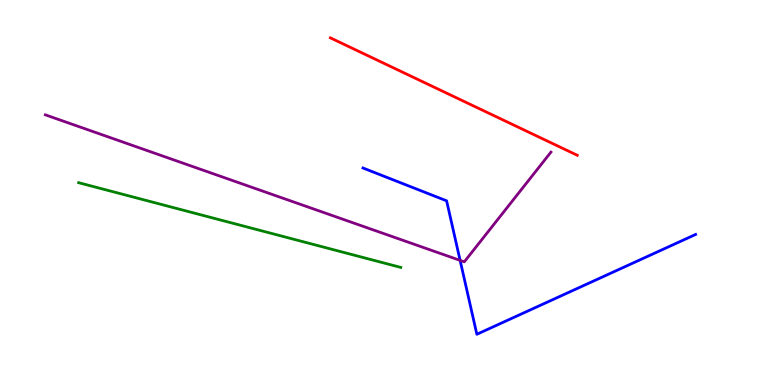[{'lines': ['blue', 'red'], 'intersections': []}, {'lines': ['green', 'red'], 'intersections': []}, {'lines': ['purple', 'red'], 'intersections': []}, {'lines': ['blue', 'green'], 'intersections': []}, {'lines': ['blue', 'purple'], 'intersections': [{'x': 5.94, 'y': 3.24}]}, {'lines': ['green', 'purple'], 'intersections': []}]